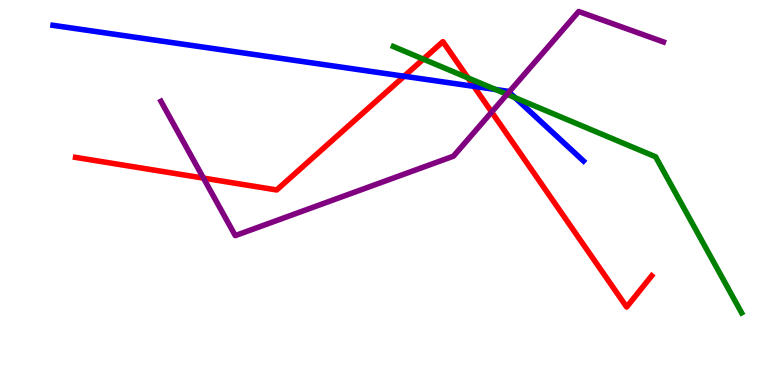[{'lines': ['blue', 'red'], 'intersections': [{'x': 5.21, 'y': 8.02}, {'x': 6.11, 'y': 7.76}]}, {'lines': ['green', 'red'], 'intersections': [{'x': 5.46, 'y': 8.46}, {'x': 6.04, 'y': 7.98}]}, {'lines': ['purple', 'red'], 'intersections': [{'x': 2.63, 'y': 5.37}, {'x': 6.34, 'y': 7.09}]}, {'lines': ['blue', 'green'], 'intersections': [{'x': 6.39, 'y': 7.68}, {'x': 6.65, 'y': 7.46}]}, {'lines': ['blue', 'purple'], 'intersections': [{'x': 6.57, 'y': 7.61}]}, {'lines': ['green', 'purple'], 'intersections': [{'x': 6.54, 'y': 7.55}]}]